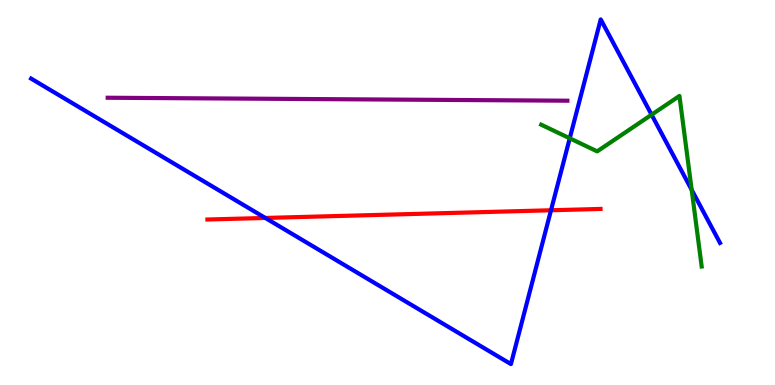[{'lines': ['blue', 'red'], 'intersections': [{'x': 3.42, 'y': 4.34}, {'x': 7.11, 'y': 4.54}]}, {'lines': ['green', 'red'], 'intersections': []}, {'lines': ['purple', 'red'], 'intersections': []}, {'lines': ['blue', 'green'], 'intersections': [{'x': 7.35, 'y': 6.41}, {'x': 8.41, 'y': 7.02}, {'x': 8.92, 'y': 5.07}]}, {'lines': ['blue', 'purple'], 'intersections': []}, {'lines': ['green', 'purple'], 'intersections': []}]